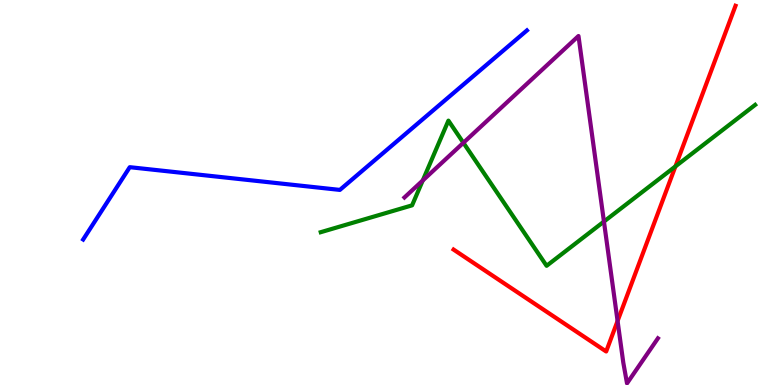[{'lines': ['blue', 'red'], 'intersections': []}, {'lines': ['green', 'red'], 'intersections': [{'x': 8.72, 'y': 5.68}]}, {'lines': ['purple', 'red'], 'intersections': [{'x': 7.97, 'y': 1.66}]}, {'lines': ['blue', 'green'], 'intersections': []}, {'lines': ['blue', 'purple'], 'intersections': []}, {'lines': ['green', 'purple'], 'intersections': [{'x': 5.45, 'y': 5.31}, {'x': 5.98, 'y': 6.29}, {'x': 7.79, 'y': 4.25}]}]